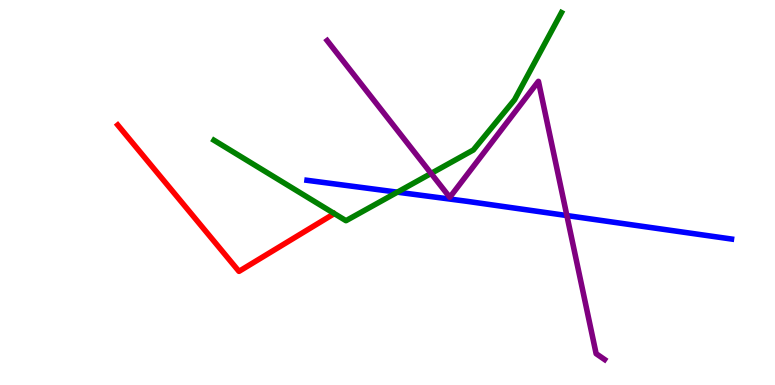[{'lines': ['blue', 'red'], 'intersections': []}, {'lines': ['green', 'red'], 'intersections': []}, {'lines': ['purple', 'red'], 'intersections': []}, {'lines': ['blue', 'green'], 'intersections': [{'x': 5.13, 'y': 5.01}]}, {'lines': ['blue', 'purple'], 'intersections': [{'x': 7.31, 'y': 4.4}]}, {'lines': ['green', 'purple'], 'intersections': [{'x': 5.56, 'y': 5.5}]}]